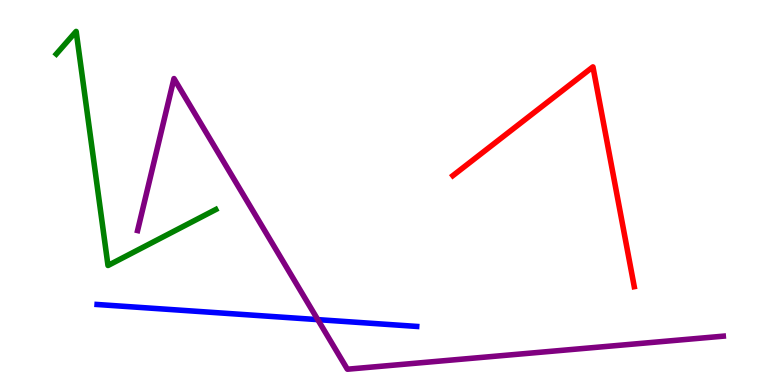[{'lines': ['blue', 'red'], 'intersections': []}, {'lines': ['green', 'red'], 'intersections': []}, {'lines': ['purple', 'red'], 'intersections': []}, {'lines': ['blue', 'green'], 'intersections': []}, {'lines': ['blue', 'purple'], 'intersections': [{'x': 4.1, 'y': 1.7}]}, {'lines': ['green', 'purple'], 'intersections': []}]